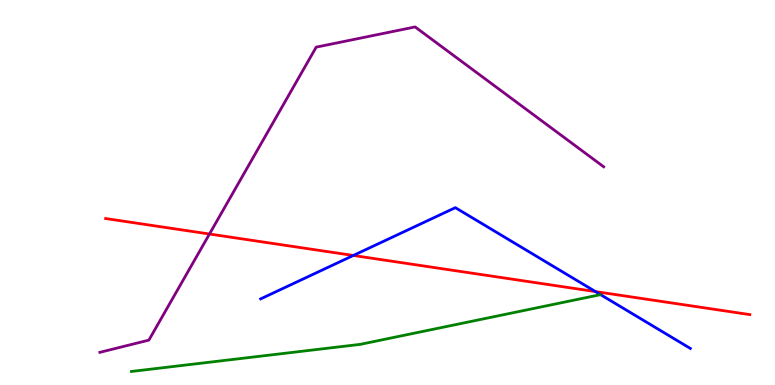[{'lines': ['blue', 'red'], 'intersections': [{'x': 4.56, 'y': 3.36}, {'x': 7.68, 'y': 2.43}]}, {'lines': ['green', 'red'], 'intersections': []}, {'lines': ['purple', 'red'], 'intersections': [{'x': 2.7, 'y': 3.92}]}, {'lines': ['blue', 'green'], 'intersections': []}, {'lines': ['blue', 'purple'], 'intersections': []}, {'lines': ['green', 'purple'], 'intersections': []}]